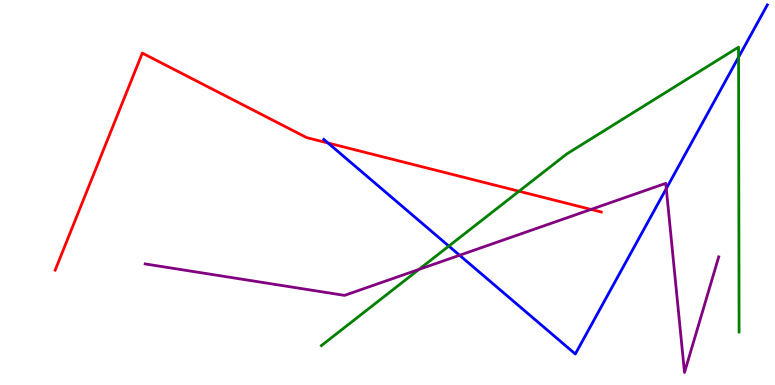[{'lines': ['blue', 'red'], 'intersections': [{'x': 4.23, 'y': 6.29}]}, {'lines': ['green', 'red'], 'intersections': [{'x': 6.7, 'y': 5.03}]}, {'lines': ['purple', 'red'], 'intersections': [{'x': 7.63, 'y': 4.56}]}, {'lines': ['blue', 'green'], 'intersections': [{'x': 5.79, 'y': 3.61}, {'x': 9.53, 'y': 8.51}]}, {'lines': ['blue', 'purple'], 'intersections': [{'x': 5.93, 'y': 3.37}, {'x': 8.6, 'y': 5.1}]}, {'lines': ['green', 'purple'], 'intersections': [{'x': 5.41, 'y': 3.0}]}]